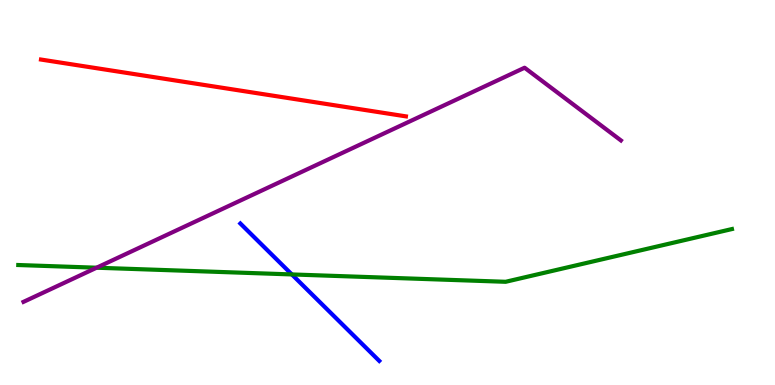[{'lines': ['blue', 'red'], 'intersections': []}, {'lines': ['green', 'red'], 'intersections': []}, {'lines': ['purple', 'red'], 'intersections': []}, {'lines': ['blue', 'green'], 'intersections': [{'x': 3.77, 'y': 2.87}]}, {'lines': ['blue', 'purple'], 'intersections': []}, {'lines': ['green', 'purple'], 'intersections': [{'x': 1.25, 'y': 3.05}]}]